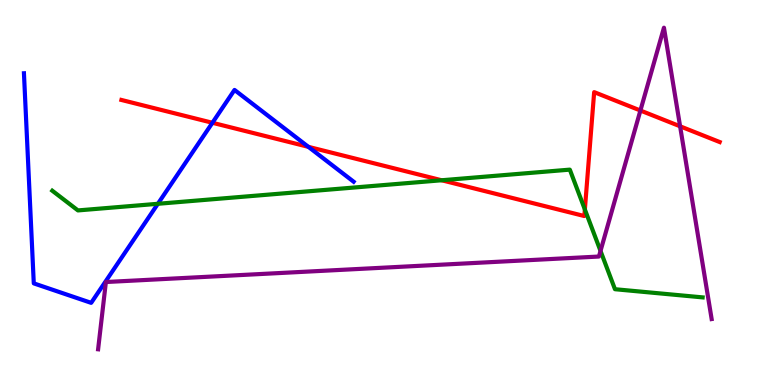[{'lines': ['blue', 'red'], 'intersections': [{'x': 2.74, 'y': 6.81}, {'x': 3.98, 'y': 6.19}]}, {'lines': ['green', 'red'], 'intersections': [{'x': 5.7, 'y': 5.32}, {'x': 7.55, 'y': 4.56}]}, {'lines': ['purple', 'red'], 'intersections': [{'x': 8.26, 'y': 7.13}, {'x': 8.78, 'y': 6.72}]}, {'lines': ['blue', 'green'], 'intersections': [{'x': 2.04, 'y': 4.71}]}, {'lines': ['blue', 'purple'], 'intersections': []}, {'lines': ['green', 'purple'], 'intersections': [{'x': 7.75, 'y': 3.48}]}]